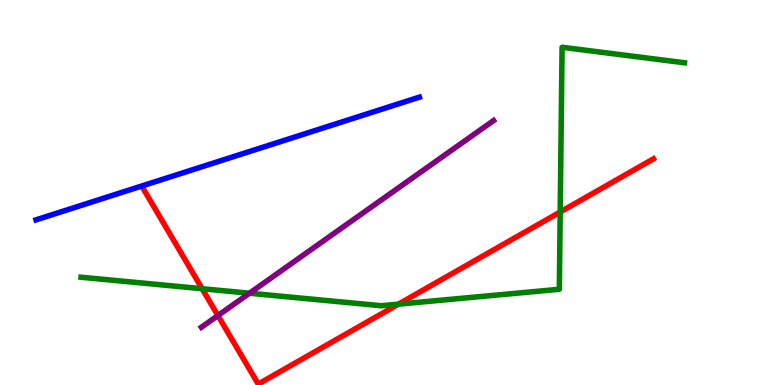[{'lines': ['blue', 'red'], 'intersections': []}, {'lines': ['green', 'red'], 'intersections': [{'x': 2.61, 'y': 2.5}, {'x': 5.14, 'y': 2.1}, {'x': 7.23, 'y': 4.49}]}, {'lines': ['purple', 'red'], 'intersections': [{'x': 2.81, 'y': 1.8}]}, {'lines': ['blue', 'green'], 'intersections': []}, {'lines': ['blue', 'purple'], 'intersections': []}, {'lines': ['green', 'purple'], 'intersections': [{'x': 3.22, 'y': 2.38}]}]